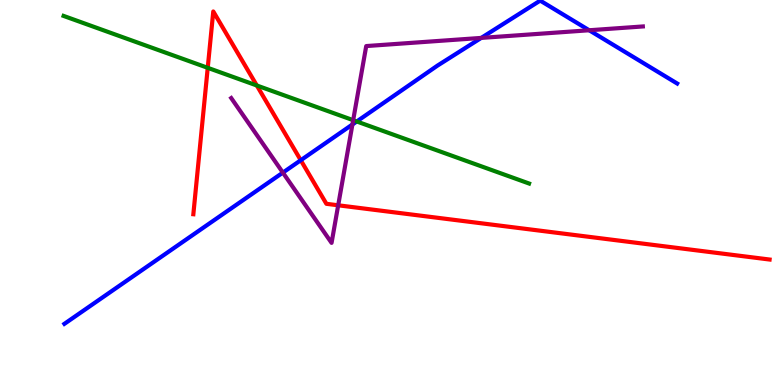[{'lines': ['blue', 'red'], 'intersections': [{'x': 3.88, 'y': 5.84}]}, {'lines': ['green', 'red'], 'intersections': [{'x': 2.68, 'y': 8.24}, {'x': 3.31, 'y': 7.78}]}, {'lines': ['purple', 'red'], 'intersections': [{'x': 4.36, 'y': 4.67}]}, {'lines': ['blue', 'green'], 'intersections': [{'x': 4.6, 'y': 6.84}]}, {'lines': ['blue', 'purple'], 'intersections': [{'x': 3.65, 'y': 5.52}, {'x': 4.55, 'y': 6.77}, {'x': 6.21, 'y': 9.02}, {'x': 7.6, 'y': 9.21}]}, {'lines': ['green', 'purple'], 'intersections': [{'x': 4.56, 'y': 6.88}]}]